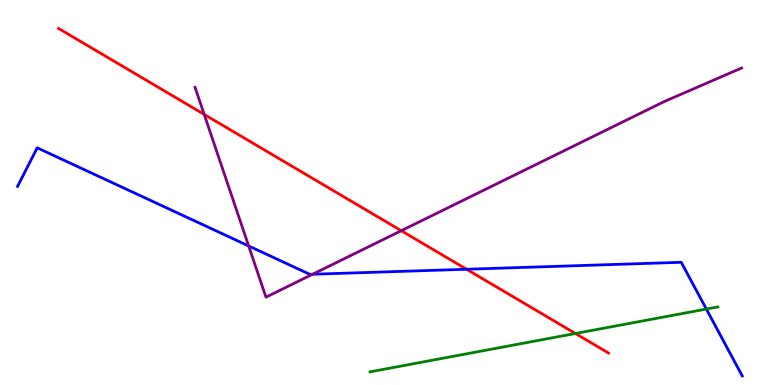[{'lines': ['blue', 'red'], 'intersections': [{'x': 6.02, 'y': 3.01}]}, {'lines': ['green', 'red'], 'intersections': [{'x': 7.42, 'y': 1.34}]}, {'lines': ['purple', 'red'], 'intersections': [{'x': 2.63, 'y': 7.03}, {'x': 5.18, 'y': 4.01}]}, {'lines': ['blue', 'green'], 'intersections': [{'x': 9.11, 'y': 1.97}]}, {'lines': ['blue', 'purple'], 'intersections': [{'x': 3.21, 'y': 3.61}, {'x': 4.03, 'y': 2.88}]}, {'lines': ['green', 'purple'], 'intersections': []}]